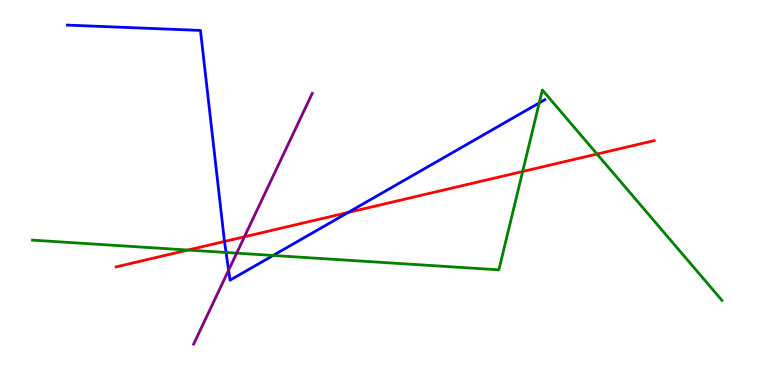[{'lines': ['blue', 'red'], 'intersections': [{'x': 2.9, 'y': 3.73}, {'x': 4.49, 'y': 4.48}]}, {'lines': ['green', 'red'], 'intersections': [{'x': 2.43, 'y': 3.51}, {'x': 6.74, 'y': 5.55}, {'x': 7.7, 'y': 6.0}]}, {'lines': ['purple', 'red'], 'intersections': [{'x': 3.15, 'y': 3.85}]}, {'lines': ['blue', 'green'], 'intersections': [{'x': 2.92, 'y': 3.44}, {'x': 3.52, 'y': 3.36}, {'x': 6.96, 'y': 7.33}]}, {'lines': ['blue', 'purple'], 'intersections': [{'x': 2.95, 'y': 2.98}]}, {'lines': ['green', 'purple'], 'intersections': [{'x': 3.05, 'y': 3.42}]}]